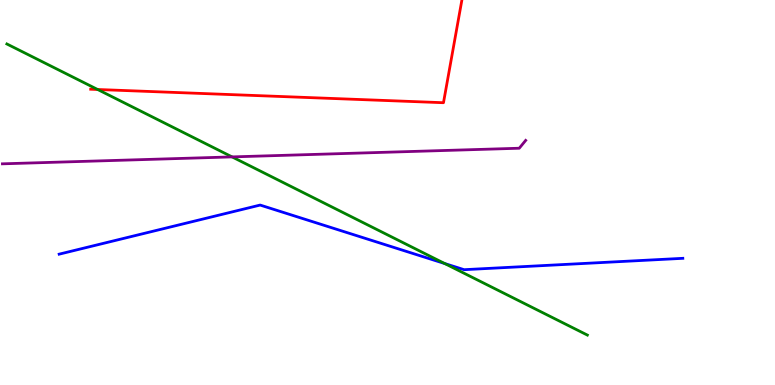[{'lines': ['blue', 'red'], 'intersections': []}, {'lines': ['green', 'red'], 'intersections': [{'x': 1.26, 'y': 7.68}]}, {'lines': ['purple', 'red'], 'intersections': []}, {'lines': ['blue', 'green'], 'intersections': [{'x': 5.74, 'y': 3.15}]}, {'lines': ['blue', 'purple'], 'intersections': []}, {'lines': ['green', 'purple'], 'intersections': [{'x': 2.99, 'y': 5.92}]}]